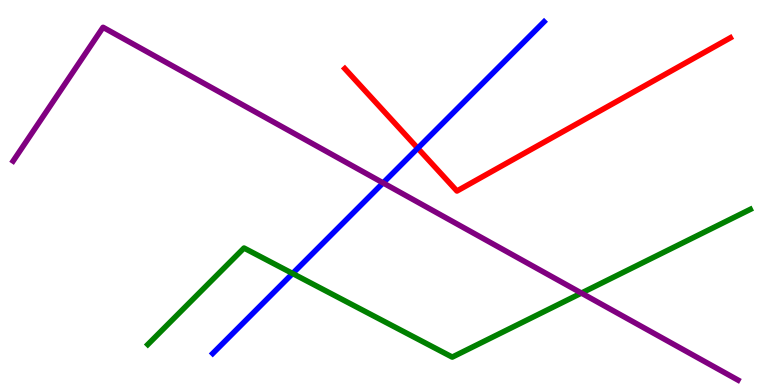[{'lines': ['blue', 'red'], 'intersections': [{'x': 5.39, 'y': 6.15}]}, {'lines': ['green', 'red'], 'intersections': []}, {'lines': ['purple', 'red'], 'intersections': []}, {'lines': ['blue', 'green'], 'intersections': [{'x': 3.78, 'y': 2.9}]}, {'lines': ['blue', 'purple'], 'intersections': [{'x': 4.94, 'y': 5.25}]}, {'lines': ['green', 'purple'], 'intersections': [{'x': 7.5, 'y': 2.39}]}]